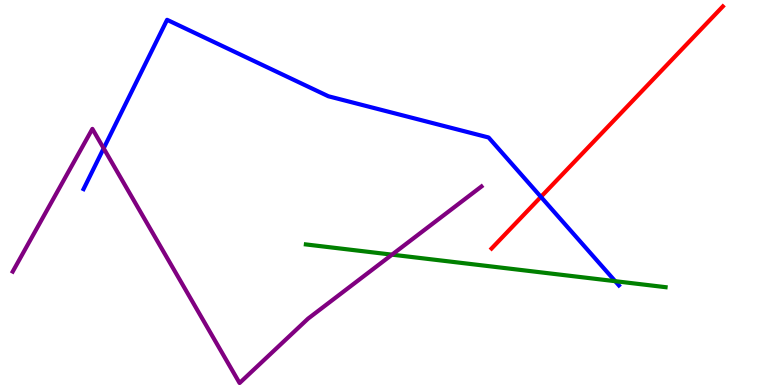[{'lines': ['blue', 'red'], 'intersections': [{'x': 6.98, 'y': 4.89}]}, {'lines': ['green', 'red'], 'intersections': []}, {'lines': ['purple', 'red'], 'intersections': []}, {'lines': ['blue', 'green'], 'intersections': [{'x': 7.94, 'y': 2.7}]}, {'lines': ['blue', 'purple'], 'intersections': [{'x': 1.34, 'y': 6.15}]}, {'lines': ['green', 'purple'], 'intersections': [{'x': 5.06, 'y': 3.39}]}]